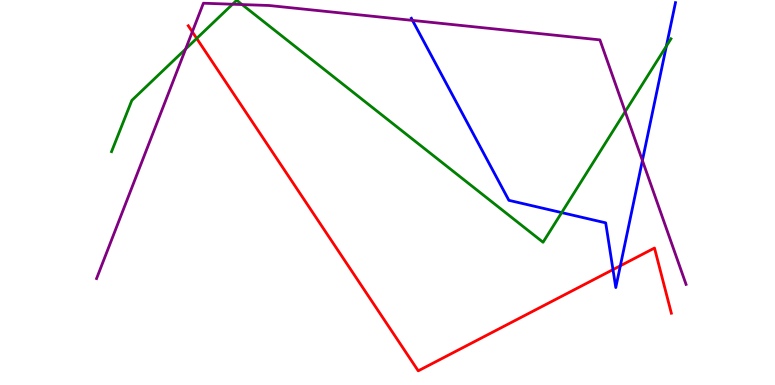[{'lines': ['blue', 'red'], 'intersections': [{'x': 7.91, 'y': 3.0}, {'x': 8.0, 'y': 3.1}]}, {'lines': ['green', 'red'], 'intersections': [{'x': 2.54, 'y': 9.0}]}, {'lines': ['purple', 'red'], 'intersections': [{'x': 2.48, 'y': 9.17}]}, {'lines': ['blue', 'green'], 'intersections': [{'x': 7.25, 'y': 4.48}, {'x': 8.6, 'y': 8.8}]}, {'lines': ['blue', 'purple'], 'intersections': [{'x': 5.32, 'y': 9.47}, {'x': 8.29, 'y': 5.83}]}, {'lines': ['green', 'purple'], 'intersections': [{'x': 2.4, 'y': 8.73}, {'x': 3.0, 'y': 9.89}, {'x': 3.12, 'y': 9.88}, {'x': 8.07, 'y': 7.1}]}]